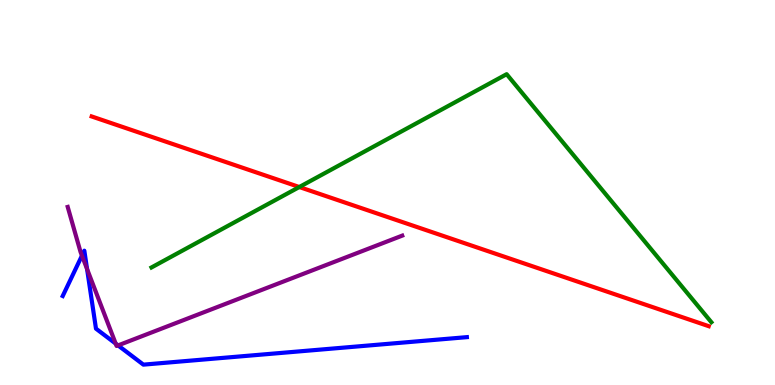[{'lines': ['blue', 'red'], 'intersections': []}, {'lines': ['green', 'red'], 'intersections': [{'x': 3.86, 'y': 5.14}]}, {'lines': ['purple', 'red'], 'intersections': []}, {'lines': ['blue', 'green'], 'intersections': []}, {'lines': ['blue', 'purple'], 'intersections': [{'x': 1.06, 'y': 3.36}, {'x': 1.12, 'y': 3.01}, {'x': 1.49, 'y': 1.07}, {'x': 1.52, 'y': 1.03}]}, {'lines': ['green', 'purple'], 'intersections': []}]